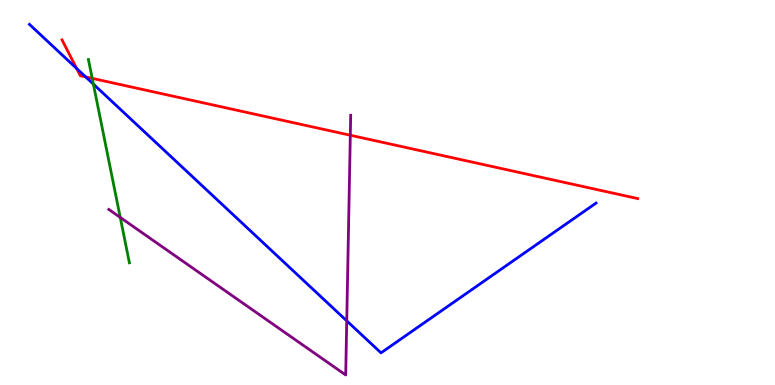[{'lines': ['blue', 'red'], 'intersections': [{'x': 0.989, 'y': 8.22}, {'x': 1.11, 'y': 8.0}]}, {'lines': ['green', 'red'], 'intersections': [{'x': 1.19, 'y': 7.96}]}, {'lines': ['purple', 'red'], 'intersections': [{'x': 4.52, 'y': 6.49}]}, {'lines': ['blue', 'green'], 'intersections': [{'x': 1.2, 'y': 7.82}]}, {'lines': ['blue', 'purple'], 'intersections': [{'x': 4.47, 'y': 1.67}]}, {'lines': ['green', 'purple'], 'intersections': [{'x': 1.55, 'y': 4.35}]}]